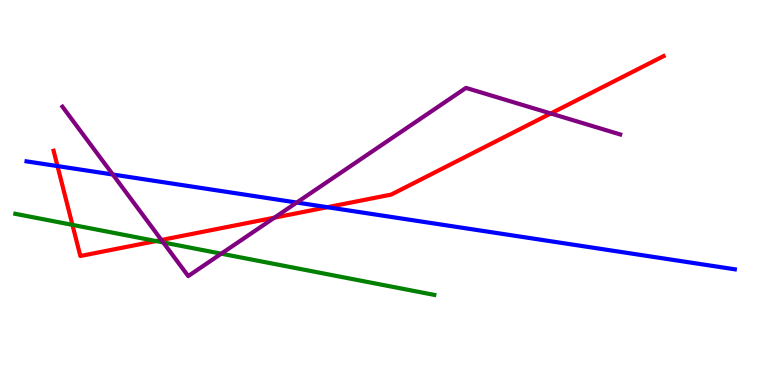[{'lines': ['blue', 'red'], 'intersections': [{'x': 0.742, 'y': 5.69}, {'x': 4.22, 'y': 4.62}]}, {'lines': ['green', 'red'], 'intersections': [{'x': 0.935, 'y': 4.16}, {'x': 2.01, 'y': 3.74}]}, {'lines': ['purple', 'red'], 'intersections': [{'x': 2.08, 'y': 3.77}, {'x': 3.54, 'y': 4.35}, {'x': 7.11, 'y': 7.05}]}, {'lines': ['blue', 'green'], 'intersections': []}, {'lines': ['blue', 'purple'], 'intersections': [{'x': 1.46, 'y': 5.47}, {'x': 3.83, 'y': 4.74}]}, {'lines': ['green', 'purple'], 'intersections': [{'x': 2.11, 'y': 3.7}, {'x': 2.86, 'y': 3.41}]}]